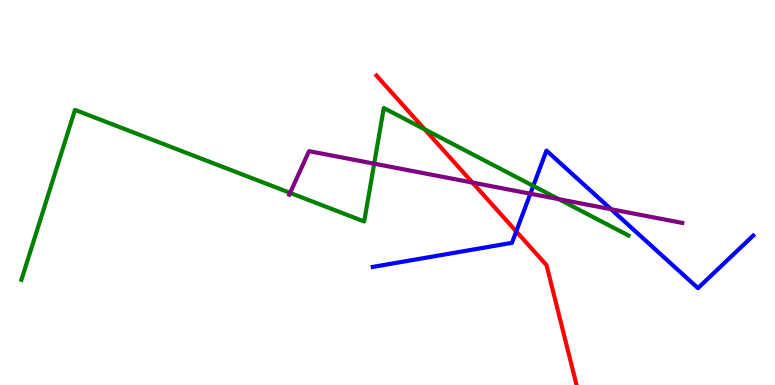[{'lines': ['blue', 'red'], 'intersections': [{'x': 6.66, 'y': 3.99}]}, {'lines': ['green', 'red'], 'intersections': [{'x': 5.48, 'y': 6.64}]}, {'lines': ['purple', 'red'], 'intersections': [{'x': 6.1, 'y': 5.26}]}, {'lines': ['blue', 'green'], 'intersections': [{'x': 6.88, 'y': 5.17}]}, {'lines': ['blue', 'purple'], 'intersections': [{'x': 6.84, 'y': 4.97}, {'x': 7.88, 'y': 4.57}]}, {'lines': ['green', 'purple'], 'intersections': [{'x': 3.74, 'y': 4.99}, {'x': 4.83, 'y': 5.75}, {'x': 7.21, 'y': 4.83}]}]